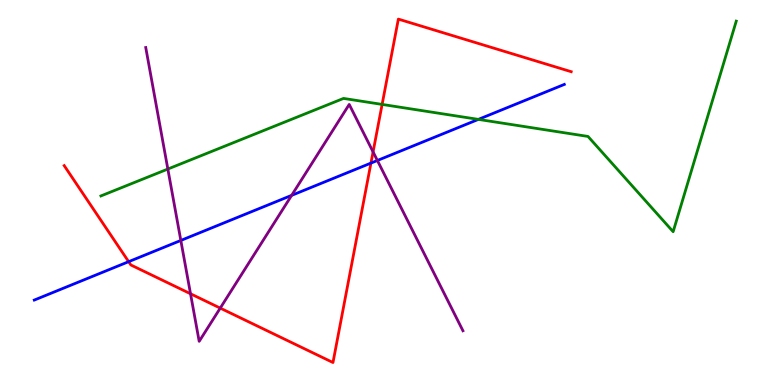[{'lines': ['blue', 'red'], 'intersections': [{'x': 1.66, 'y': 3.2}, {'x': 4.79, 'y': 5.76}]}, {'lines': ['green', 'red'], 'intersections': [{'x': 4.93, 'y': 7.29}]}, {'lines': ['purple', 'red'], 'intersections': [{'x': 2.46, 'y': 2.37}, {'x': 2.84, 'y': 2.0}, {'x': 4.81, 'y': 6.05}]}, {'lines': ['blue', 'green'], 'intersections': [{'x': 6.17, 'y': 6.9}]}, {'lines': ['blue', 'purple'], 'intersections': [{'x': 2.33, 'y': 3.75}, {'x': 3.76, 'y': 4.93}, {'x': 4.87, 'y': 5.83}]}, {'lines': ['green', 'purple'], 'intersections': [{'x': 2.17, 'y': 5.61}]}]